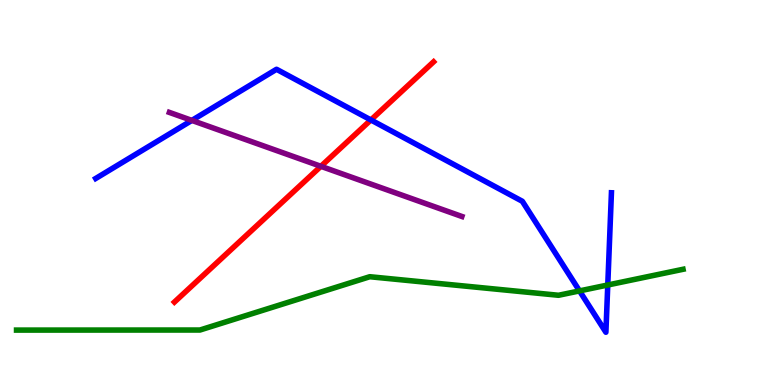[{'lines': ['blue', 'red'], 'intersections': [{'x': 4.79, 'y': 6.88}]}, {'lines': ['green', 'red'], 'intersections': []}, {'lines': ['purple', 'red'], 'intersections': [{'x': 4.14, 'y': 5.68}]}, {'lines': ['blue', 'green'], 'intersections': [{'x': 7.48, 'y': 2.44}, {'x': 7.84, 'y': 2.6}]}, {'lines': ['blue', 'purple'], 'intersections': [{'x': 2.48, 'y': 6.87}]}, {'lines': ['green', 'purple'], 'intersections': []}]